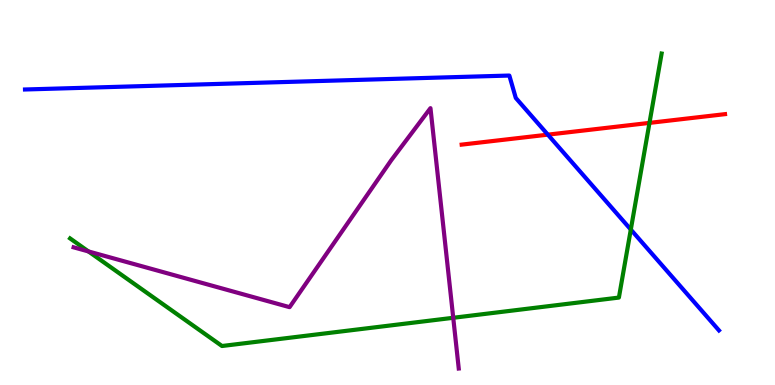[{'lines': ['blue', 'red'], 'intersections': [{'x': 7.07, 'y': 6.5}]}, {'lines': ['green', 'red'], 'intersections': [{'x': 8.38, 'y': 6.81}]}, {'lines': ['purple', 'red'], 'intersections': []}, {'lines': ['blue', 'green'], 'intersections': [{'x': 8.14, 'y': 4.04}]}, {'lines': ['blue', 'purple'], 'intersections': []}, {'lines': ['green', 'purple'], 'intersections': [{'x': 1.14, 'y': 3.47}, {'x': 5.85, 'y': 1.75}]}]